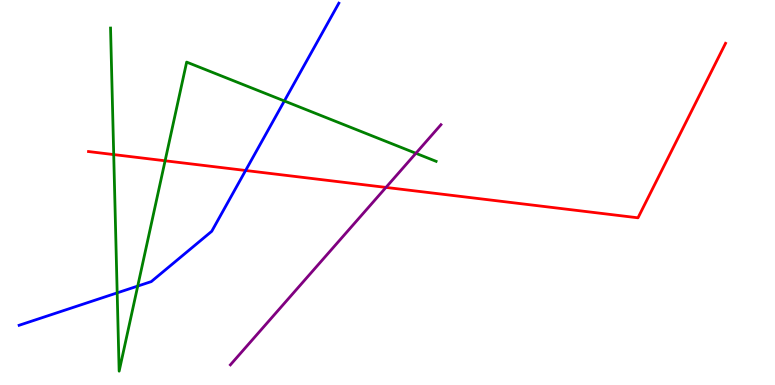[{'lines': ['blue', 'red'], 'intersections': [{'x': 3.17, 'y': 5.57}]}, {'lines': ['green', 'red'], 'intersections': [{'x': 1.47, 'y': 5.98}, {'x': 2.13, 'y': 5.82}]}, {'lines': ['purple', 'red'], 'intersections': [{'x': 4.98, 'y': 5.13}]}, {'lines': ['blue', 'green'], 'intersections': [{'x': 1.51, 'y': 2.39}, {'x': 1.78, 'y': 2.57}, {'x': 3.67, 'y': 7.38}]}, {'lines': ['blue', 'purple'], 'intersections': []}, {'lines': ['green', 'purple'], 'intersections': [{'x': 5.37, 'y': 6.02}]}]